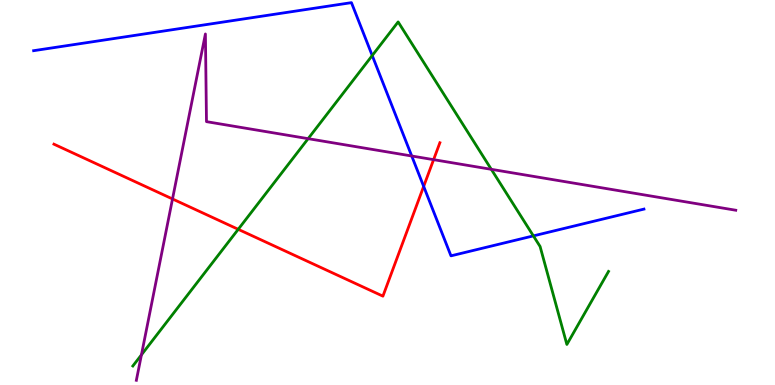[{'lines': ['blue', 'red'], 'intersections': [{'x': 5.47, 'y': 5.16}]}, {'lines': ['green', 'red'], 'intersections': [{'x': 3.07, 'y': 4.04}]}, {'lines': ['purple', 'red'], 'intersections': [{'x': 2.23, 'y': 4.83}, {'x': 5.59, 'y': 5.85}]}, {'lines': ['blue', 'green'], 'intersections': [{'x': 4.8, 'y': 8.56}, {'x': 6.88, 'y': 3.87}]}, {'lines': ['blue', 'purple'], 'intersections': [{'x': 5.31, 'y': 5.95}]}, {'lines': ['green', 'purple'], 'intersections': [{'x': 1.82, 'y': 0.783}, {'x': 3.98, 'y': 6.4}, {'x': 6.34, 'y': 5.6}]}]